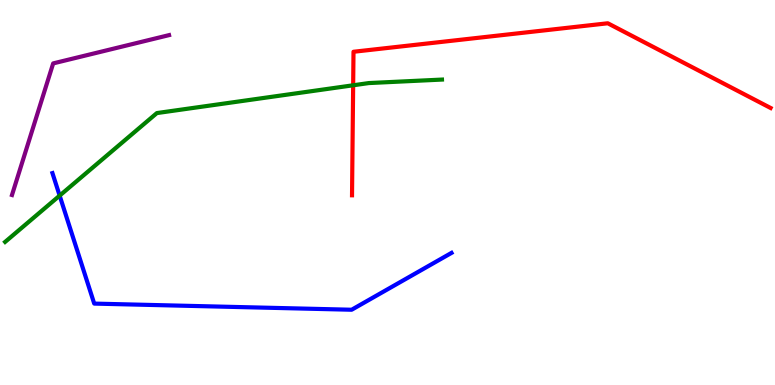[{'lines': ['blue', 'red'], 'intersections': []}, {'lines': ['green', 'red'], 'intersections': [{'x': 4.56, 'y': 7.78}]}, {'lines': ['purple', 'red'], 'intersections': []}, {'lines': ['blue', 'green'], 'intersections': [{'x': 0.77, 'y': 4.92}]}, {'lines': ['blue', 'purple'], 'intersections': []}, {'lines': ['green', 'purple'], 'intersections': []}]